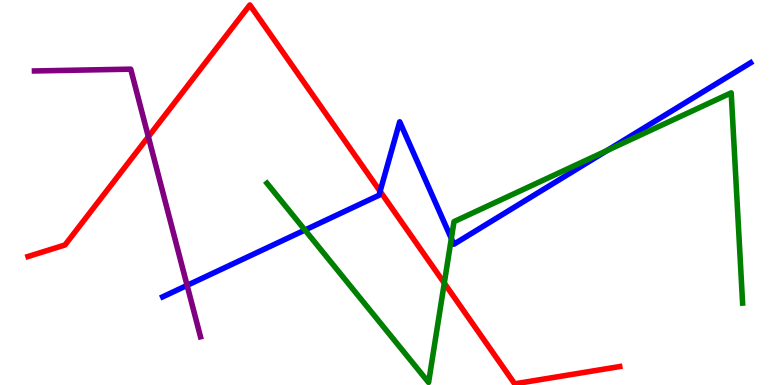[{'lines': ['blue', 'red'], 'intersections': [{'x': 4.9, 'y': 5.03}]}, {'lines': ['green', 'red'], 'intersections': [{'x': 5.73, 'y': 2.65}]}, {'lines': ['purple', 'red'], 'intersections': [{'x': 1.91, 'y': 6.45}]}, {'lines': ['blue', 'green'], 'intersections': [{'x': 3.93, 'y': 4.03}, {'x': 5.82, 'y': 3.8}, {'x': 7.83, 'y': 6.09}]}, {'lines': ['blue', 'purple'], 'intersections': [{'x': 2.41, 'y': 2.59}]}, {'lines': ['green', 'purple'], 'intersections': []}]